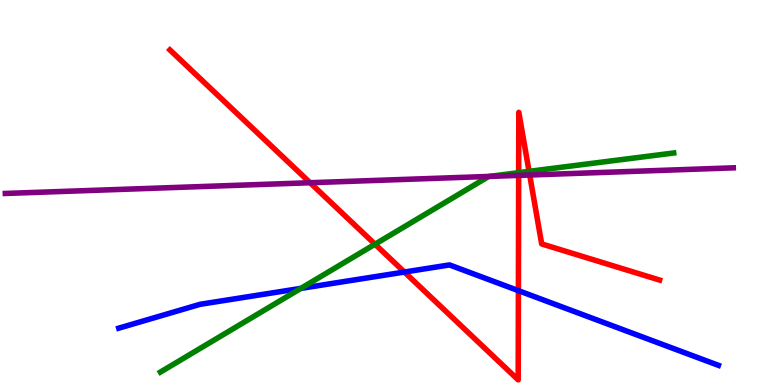[{'lines': ['blue', 'red'], 'intersections': [{'x': 5.22, 'y': 2.93}, {'x': 6.69, 'y': 2.45}]}, {'lines': ['green', 'red'], 'intersections': [{'x': 4.84, 'y': 3.66}, {'x': 6.69, 'y': 5.51}, {'x': 6.83, 'y': 5.55}]}, {'lines': ['purple', 'red'], 'intersections': [{'x': 4.0, 'y': 5.25}, {'x': 6.69, 'y': 5.44}, {'x': 6.83, 'y': 5.45}]}, {'lines': ['blue', 'green'], 'intersections': [{'x': 3.88, 'y': 2.51}]}, {'lines': ['blue', 'purple'], 'intersections': []}, {'lines': ['green', 'purple'], 'intersections': [{'x': 6.31, 'y': 5.42}]}]